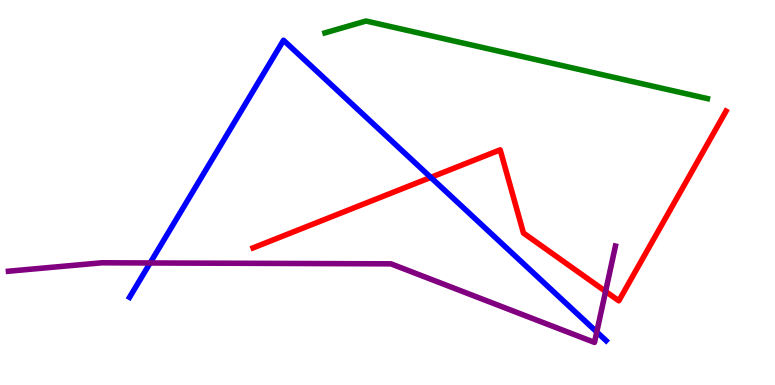[{'lines': ['blue', 'red'], 'intersections': [{'x': 5.56, 'y': 5.39}]}, {'lines': ['green', 'red'], 'intersections': []}, {'lines': ['purple', 'red'], 'intersections': [{'x': 7.81, 'y': 2.43}]}, {'lines': ['blue', 'green'], 'intersections': []}, {'lines': ['blue', 'purple'], 'intersections': [{'x': 1.94, 'y': 3.17}, {'x': 7.7, 'y': 1.38}]}, {'lines': ['green', 'purple'], 'intersections': []}]